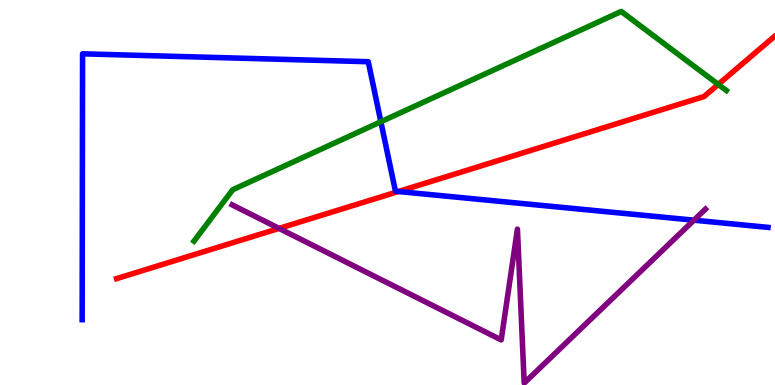[{'lines': ['blue', 'red'], 'intersections': [{'x': 5.14, 'y': 5.03}]}, {'lines': ['green', 'red'], 'intersections': [{'x': 9.27, 'y': 7.81}]}, {'lines': ['purple', 'red'], 'intersections': [{'x': 3.6, 'y': 4.07}]}, {'lines': ['blue', 'green'], 'intersections': [{'x': 4.91, 'y': 6.84}]}, {'lines': ['blue', 'purple'], 'intersections': [{'x': 8.95, 'y': 4.28}]}, {'lines': ['green', 'purple'], 'intersections': []}]